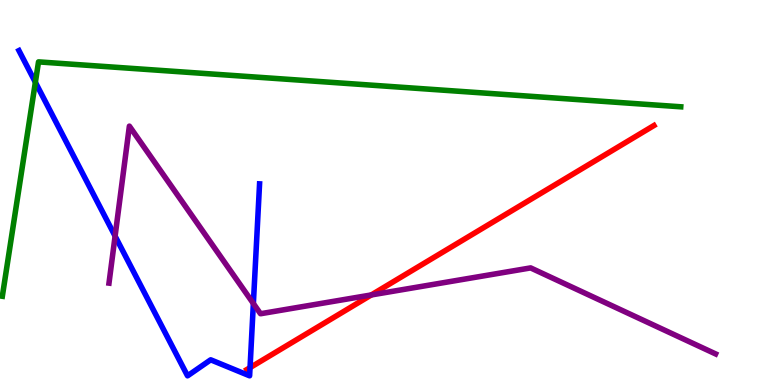[{'lines': ['blue', 'red'], 'intersections': [{'x': 3.23, 'y': 0.451}]}, {'lines': ['green', 'red'], 'intersections': []}, {'lines': ['purple', 'red'], 'intersections': [{'x': 4.79, 'y': 2.34}]}, {'lines': ['blue', 'green'], 'intersections': [{'x': 0.456, 'y': 7.86}]}, {'lines': ['blue', 'purple'], 'intersections': [{'x': 1.49, 'y': 3.87}, {'x': 3.27, 'y': 2.12}]}, {'lines': ['green', 'purple'], 'intersections': []}]